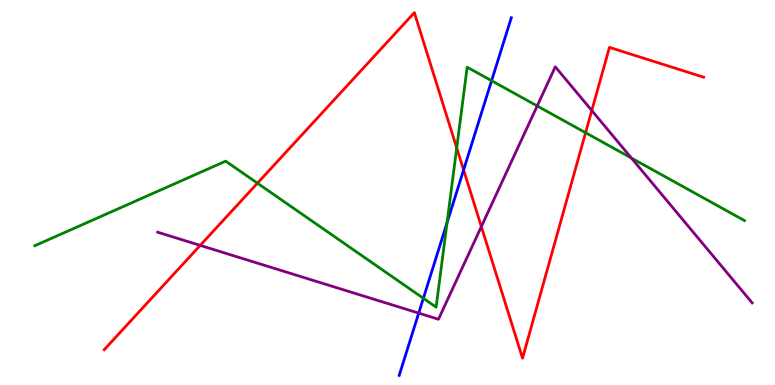[{'lines': ['blue', 'red'], 'intersections': [{'x': 5.98, 'y': 5.59}]}, {'lines': ['green', 'red'], 'intersections': [{'x': 3.32, 'y': 5.24}, {'x': 5.89, 'y': 6.16}, {'x': 7.56, 'y': 6.55}]}, {'lines': ['purple', 'red'], 'intersections': [{'x': 2.58, 'y': 3.63}, {'x': 6.21, 'y': 4.11}, {'x': 7.64, 'y': 7.13}]}, {'lines': ['blue', 'green'], 'intersections': [{'x': 5.46, 'y': 2.25}, {'x': 5.77, 'y': 4.21}, {'x': 6.34, 'y': 7.9}]}, {'lines': ['blue', 'purple'], 'intersections': [{'x': 5.4, 'y': 1.87}]}, {'lines': ['green', 'purple'], 'intersections': [{'x': 6.93, 'y': 7.25}, {'x': 8.15, 'y': 5.9}]}]